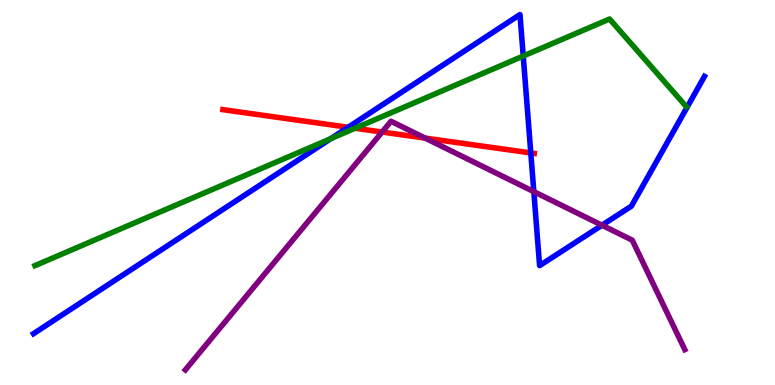[{'lines': ['blue', 'red'], 'intersections': [{'x': 4.49, 'y': 6.69}, {'x': 6.85, 'y': 6.03}]}, {'lines': ['green', 'red'], 'intersections': [{'x': 4.58, 'y': 6.67}]}, {'lines': ['purple', 'red'], 'intersections': [{'x': 4.93, 'y': 6.57}, {'x': 5.49, 'y': 6.41}]}, {'lines': ['blue', 'green'], 'intersections': [{'x': 4.27, 'y': 6.4}, {'x': 6.75, 'y': 8.54}]}, {'lines': ['blue', 'purple'], 'intersections': [{'x': 6.89, 'y': 5.02}, {'x': 7.77, 'y': 4.15}]}, {'lines': ['green', 'purple'], 'intersections': []}]